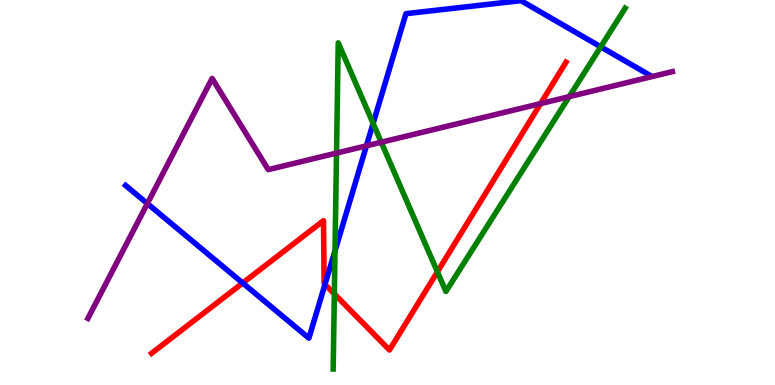[{'lines': ['blue', 'red'], 'intersections': [{'x': 3.13, 'y': 2.65}, {'x': 4.19, 'y': 2.61}]}, {'lines': ['green', 'red'], 'intersections': [{'x': 4.31, 'y': 2.37}, {'x': 5.64, 'y': 2.94}]}, {'lines': ['purple', 'red'], 'intersections': [{'x': 6.98, 'y': 7.31}]}, {'lines': ['blue', 'green'], 'intersections': [{'x': 4.32, 'y': 3.48}, {'x': 4.81, 'y': 6.79}, {'x': 7.75, 'y': 8.78}]}, {'lines': ['blue', 'purple'], 'intersections': [{'x': 1.9, 'y': 4.71}, {'x': 4.73, 'y': 6.21}]}, {'lines': ['green', 'purple'], 'intersections': [{'x': 4.34, 'y': 6.02}, {'x': 4.92, 'y': 6.31}, {'x': 7.34, 'y': 7.49}]}]